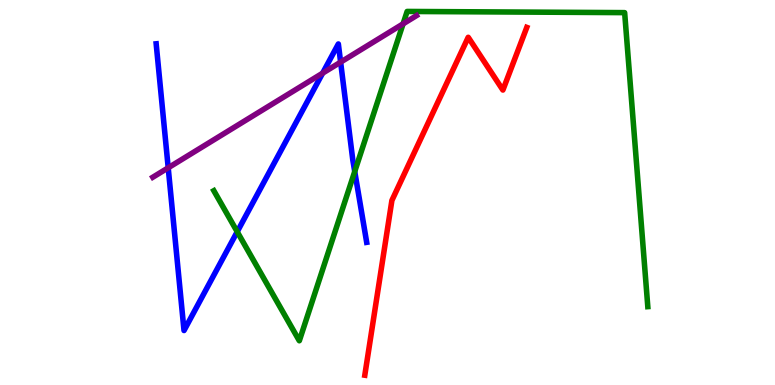[{'lines': ['blue', 'red'], 'intersections': []}, {'lines': ['green', 'red'], 'intersections': []}, {'lines': ['purple', 'red'], 'intersections': []}, {'lines': ['blue', 'green'], 'intersections': [{'x': 3.06, 'y': 3.98}, {'x': 4.58, 'y': 5.55}]}, {'lines': ['blue', 'purple'], 'intersections': [{'x': 2.17, 'y': 5.64}, {'x': 4.16, 'y': 8.1}, {'x': 4.4, 'y': 8.39}]}, {'lines': ['green', 'purple'], 'intersections': [{'x': 5.2, 'y': 9.38}]}]